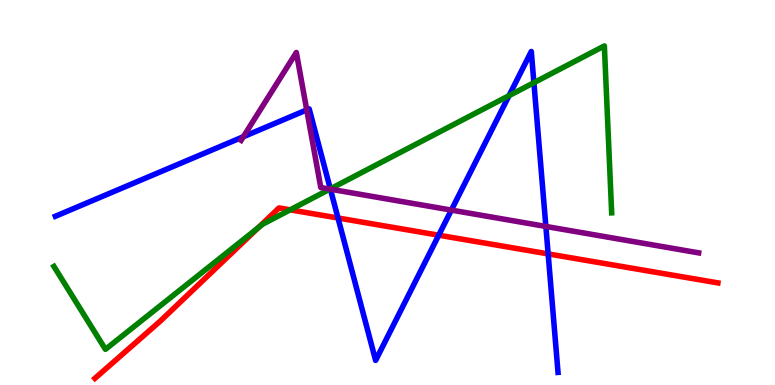[{'lines': ['blue', 'red'], 'intersections': [{'x': 4.36, 'y': 4.34}, {'x': 5.66, 'y': 3.89}, {'x': 7.07, 'y': 3.41}]}, {'lines': ['green', 'red'], 'intersections': [{'x': 3.33, 'y': 4.09}, {'x': 3.74, 'y': 4.55}]}, {'lines': ['purple', 'red'], 'intersections': []}, {'lines': ['blue', 'green'], 'intersections': [{'x': 4.26, 'y': 5.09}, {'x': 6.57, 'y': 7.52}, {'x': 6.89, 'y': 7.85}]}, {'lines': ['blue', 'purple'], 'intersections': [{'x': 3.14, 'y': 6.45}, {'x': 3.96, 'y': 7.15}, {'x': 4.26, 'y': 5.09}, {'x': 5.82, 'y': 4.54}, {'x': 7.04, 'y': 4.12}]}, {'lines': ['green', 'purple'], 'intersections': [{'x': 4.26, 'y': 5.09}]}]